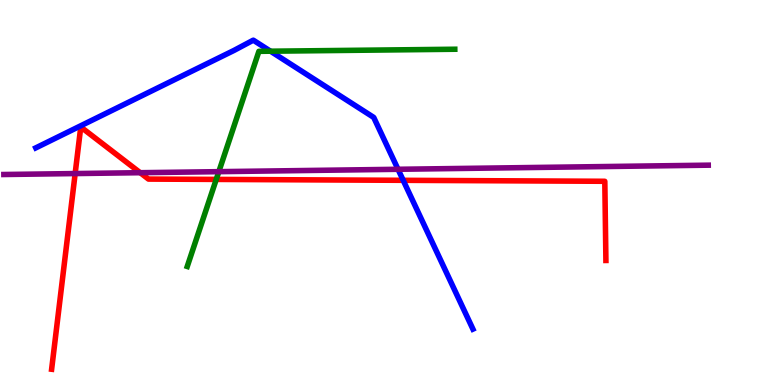[{'lines': ['blue', 'red'], 'intersections': [{'x': 5.2, 'y': 5.32}]}, {'lines': ['green', 'red'], 'intersections': [{'x': 2.79, 'y': 5.34}]}, {'lines': ['purple', 'red'], 'intersections': [{'x': 0.97, 'y': 5.49}, {'x': 1.81, 'y': 5.51}]}, {'lines': ['blue', 'green'], 'intersections': [{'x': 3.49, 'y': 8.67}]}, {'lines': ['blue', 'purple'], 'intersections': [{'x': 5.14, 'y': 5.6}]}, {'lines': ['green', 'purple'], 'intersections': [{'x': 2.82, 'y': 5.54}]}]